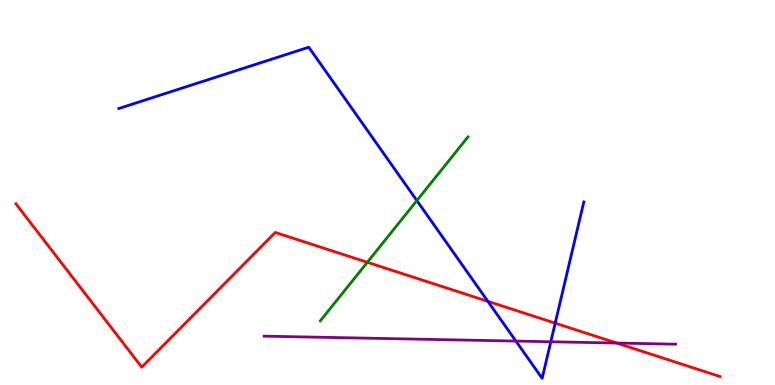[{'lines': ['blue', 'red'], 'intersections': [{'x': 6.3, 'y': 2.17}, {'x': 7.16, 'y': 1.61}]}, {'lines': ['green', 'red'], 'intersections': [{'x': 4.74, 'y': 3.19}]}, {'lines': ['purple', 'red'], 'intersections': [{'x': 7.96, 'y': 1.09}]}, {'lines': ['blue', 'green'], 'intersections': [{'x': 5.38, 'y': 4.79}]}, {'lines': ['blue', 'purple'], 'intersections': [{'x': 6.66, 'y': 1.14}, {'x': 7.11, 'y': 1.12}]}, {'lines': ['green', 'purple'], 'intersections': []}]